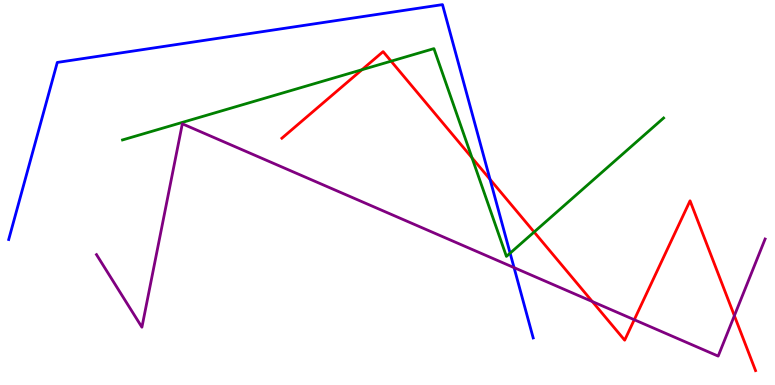[{'lines': ['blue', 'red'], 'intersections': [{'x': 6.32, 'y': 5.34}]}, {'lines': ['green', 'red'], 'intersections': [{'x': 4.67, 'y': 8.19}, {'x': 5.05, 'y': 8.41}, {'x': 6.09, 'y': 5.9}, {'x': 6.89, 'y': 3.97}]}, {'lines': ['purple', 'red'], 'intersections': [{'x': 7.64, 'y': 2.17}, {'x': 8.18, 'y': 1.7}, {'x': 9.48, 'y': 1.8}]}, {'lines': ['blue', 'green'], 'intersections': [{'x': 6.58, 'y': 3.42}]}, {'lines': ['blue', 'purple'], 'intersections': [{'x': 6.63, 'y': 3.05}]}, {'lines': ['green', 'purple'], 'intersections': []}]